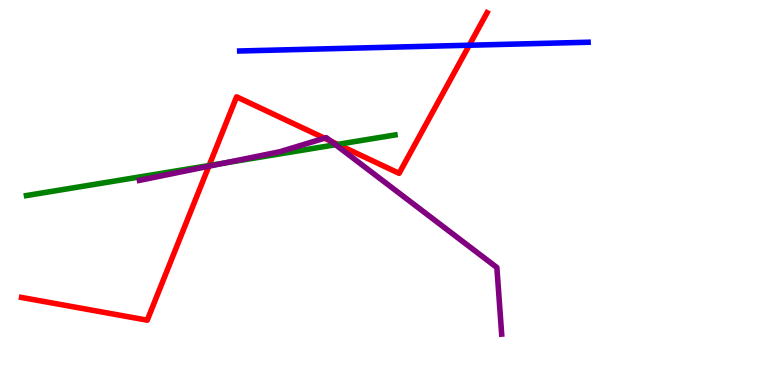[{'lines': ['blue', 'red'], 'intersections': [{'x': 6.06, 'y': 8.83}]}, {'lines': ['green', 'red'], 'intersections': [{'x': 2.7, 'y': 5.7}, {'x': 4.36, 'y': 6.25}]}, {'lines': ['purple', 'red'], 'intersections': [{'x': 2.69, 'y': 5.68}, {'x': 4.19, 'y': 6.41}, {'x': 4.27, 'y': 6.33}]}, {'lines': ['blue', 'green'], 'intersections': []}, {'lines': ['blue', 'purple'], 'intersections': []}, {'lines': ['green', 'purple'], 'intersections': [{'x': 2.91, 'y': 5.77}, {'x': 4.33, 'y': 6.24}]}]